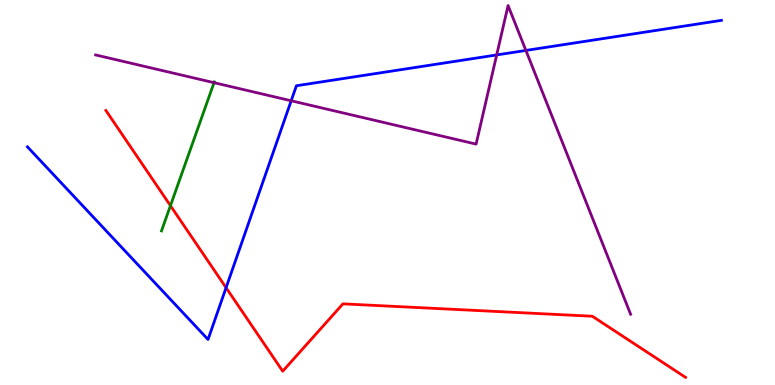[{'lines': ['blue', 'red'], 'intersections': [{'x': 2.92, 'y': 2.53}]}, {'lines': ['green', 'red'], 'intersections': [{'x': 2.2, 'y': 4.66}]}, {'lines': ['purple', 'red'], 'intersections': []}, {'lines': ['blue', 'green'], 'intersections': []}, {'lines': ['blue', 'purple'], 'intersections': [{'x': 3.76, 'y': 7.38}, {'x': 6.41, 'y': 8.57}, {'x': 6.79, 'y': 8.69}]}, {'lines': ['green', 'purple'], 'intersections': [{'x': 2.76, 'y': 7.85}]}]